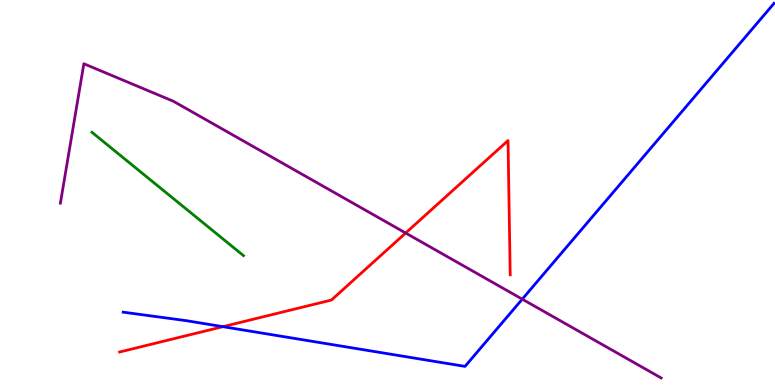[{'lines': ['blue', 'red'], 'intersections': [{'x': 2.88, 'y': 1.51}]}, {'lines': ['green', 'red'], 'intersections': []}, {'lines': ['purple', 'red'], 'intersections': [{'x': 5.23, 'y': 3.95}]}, {'lines': ['blue', 'green'], 'intersections': []}, {'lines': ['blue', 'purple'], 'intersections': [{'x': 6.74, 'y': 2.23}]}, {'lines': ['green', 'purple'], 'intersections': []}]